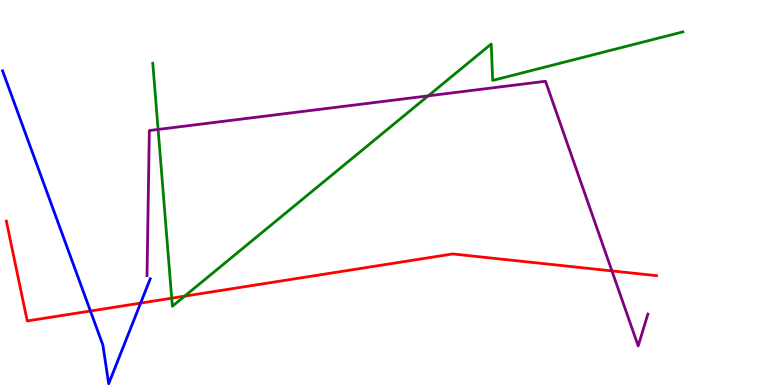[{'lines': ['blue', 'red'], 'intersections': [{'x': 1.17, 'y': 1.92}, {'x': 1.81, 'y': 2.13}]}, {'lines': ['green', 'red'], 'intersections': [{'x': 2.22, 'y': 2.25}, {'x': 2.38, 'y': 2.31}]}, {'lines': ['purple', 'red'], 'intersections': [{'x': 7.9, 'y': 2.96}]}, {'lines': ['blue', 'green'], 'intersections': []}, {'lines': ['blue', 'purple'], 'intersections': []}, {'lines': ['green', 'purple'], 'intersections': [{'x': 2.04, 'y': 6.64}, {'x': 5.53, 'y': 7.51}]}]